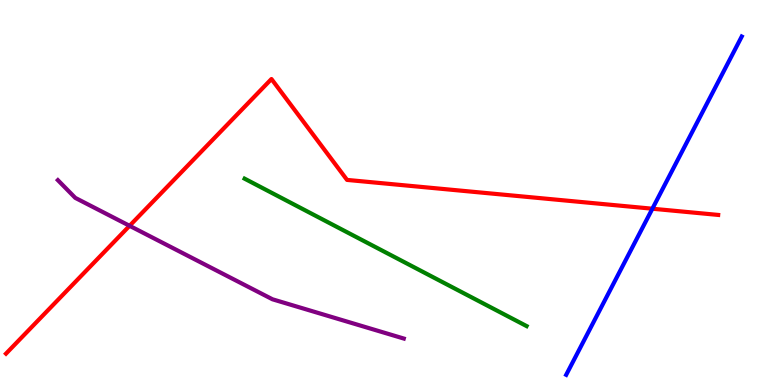[{'lines': ['blue', 'red'], 'intersections': [{'x': 8.42, 'y': 4.58}]}, {'lines': ['green', 'red'], 'intersections': []}, {'lines': ['purple', 'red'], 'intersections': [{'x': 1.67, 'y': 4.14}]}, {'lines': ['blue', 'green'], 'intersections': []}, {'lines': ['blue', 'purple'], 'intersections': []}, {'lines': ['green', 'purple'], 'intersections': []}]